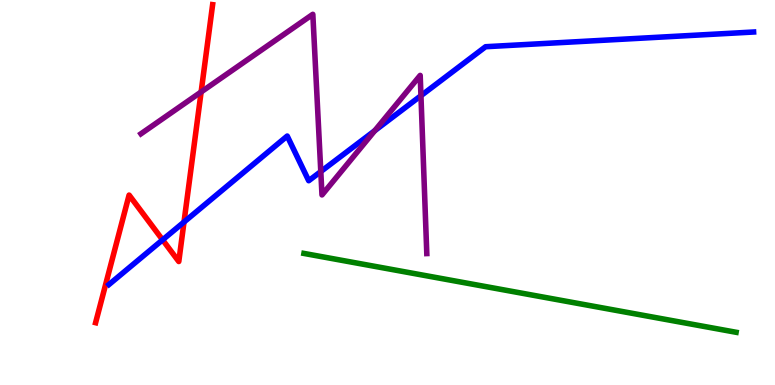[{'lines': ['blue', 'red'], 'intersections': [{'x': 2.1, 'y': 3.77}, {'x': 2.37, 'y': 4.23}]}, {'lines': ['green', 'red'], 'intersections': []}, {'lines': ['purple', 'red'], 'intersections': [{'x': 2.6, 'y': 7.61}]}, {'lines': ['blue', 'green'], 'intersections': []}, {'lines': ['blue', 'purple'], 'intersections': [{'x': 4.14, 'y': 5.54}, {'x': 4.84, 'y': 6.61}, {'x': 5.43, 'y': 7.51}]}, {'lines': ['green', 'purple'], 'intersections': []}]